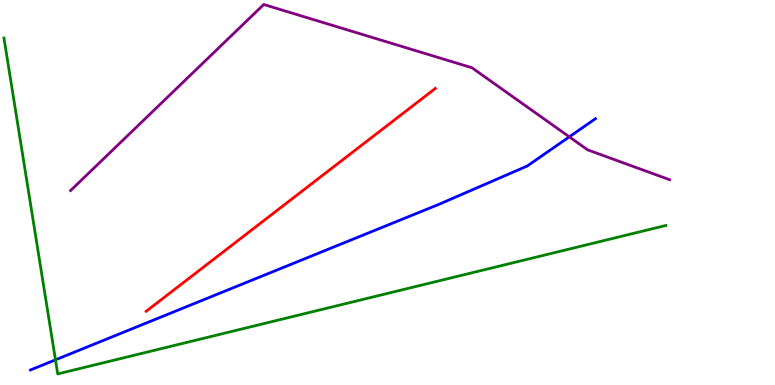[{'lines': ['blue', 'red'], 'intersections': []}, {'lines': ['green', 'red'], 'intersections': []}, {'lines': ['purple', 'red'], 'intersections': []}, {'lines': ['blue', 'green'], 'intersections': [{'x': 0.716, 'y': 0.654}]}, {'lines': ['blue', 'purple'], 'intersections': [{'x': 7.35, 'y': 6.45}]}, {'lines': ['green', 'purple'], 'intersections': []}]